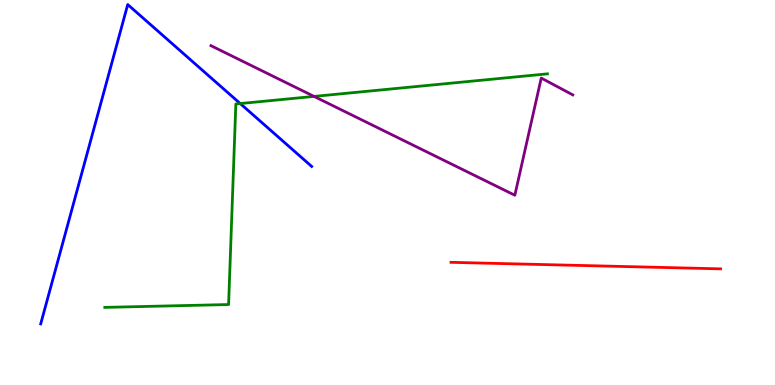[{'lines': ['blue', 'red'], 'intersections': []}, {'lines': ['green', 'red'], 'intersections': []}, {'lines': ['purple', 'red'], 'intersections': []}, {'lines': ['blue', 'green'], 'intersections': [{'x': 3.1, 'y': 7.31}]}, {'lines': ['blue', 'purple'], 'intersections': []}, {'lines': ['green', 'purple'], 'intersections': [{'x': 4.05, 'y': 7.5}]}]